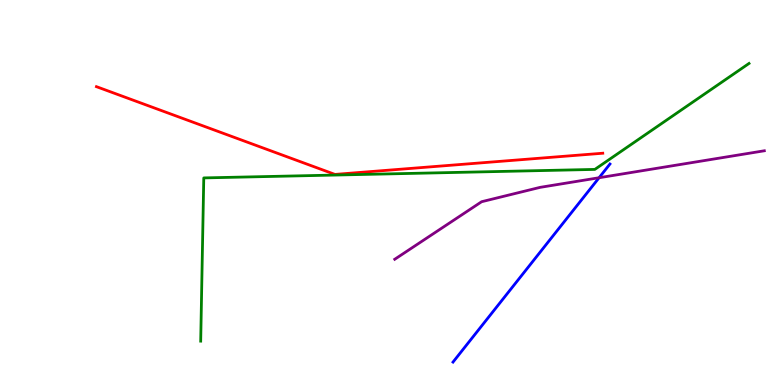[{'lines': ['blue', 'red'], 'intersections': []}, {'lines': ['green', 'red'], 'intersections': []}, {'lines': ['purple', 'red'], 'intersections': []}, {'lines': ['blue', 'green'], 'intersections': []}, {'lines': ['blue', 'purple'], 'intersections': [{'x': 7.73, 'y': 5.38}]}, {'lines': ['green', 'purple'], 'intersections': []}]